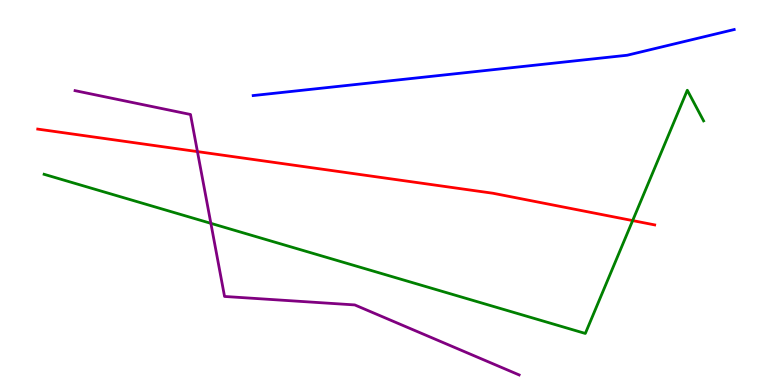[{'lines': ['blue', 'red'], 'intersections': []}, {'lines': ['green', 'red'], 'intersections': [{'x': 8.16, 'y': 4.27}]}, {'lines': ['purple', 'red'], 'intersections': [{'x': 2.55, 'y': 6.06}]}, {'lines': ['blue', 'green'], 'intersections': []}, {'lines': ['blue', 'purple'], 'intersections': []}, {'lines': ['green', 'purple'], 'intersections': [{'x': 2.72, 'y': 4.2}]}]